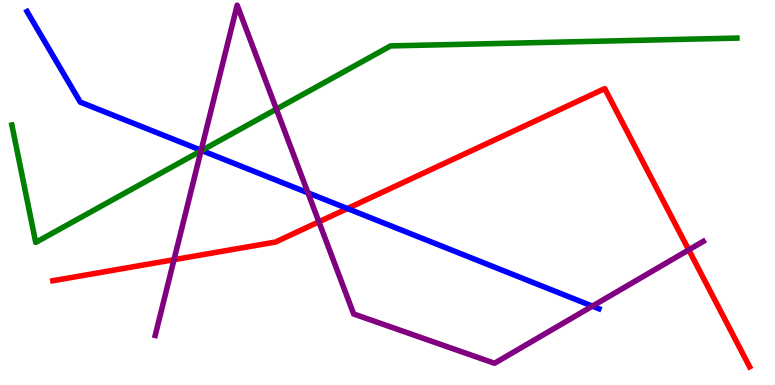[{'lines': ['blue', 'red'], 'intersections': [{'x': 4.48, 'y': 4.58}]}, {'lines': ['green', 'red'], 'intersections': []}, {'lines': ['purple', 'red'], 'intersections': [{'x': 2.25, 'y': 3.26}, {'x': 4.11, 'y': 4.24}, {'x': 8.89, 'y': 3.51}]}, {'lines': ['blue', 'green'], 'intersections': [{'x': 2.6, 'y': 6.09}]}, {'lines': ['blue', 'purple'], 'intersections': [{'x': 2.6, 'y': 6.1}, {'x': 3.97, 'y': 4.99}, {'x': 7.64, 'y': 2.05}]}, {'lines': ['green', 'purple'], 'intersections': [{'x': 2.59, 'y': 6.08}, {'x': 3.57, 'y': 7.17}]}]